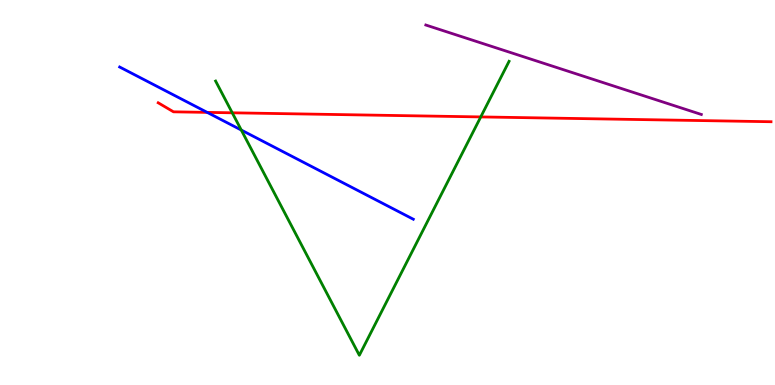[{'lines': ['blue', 'red'], 'intersections': [{'x': 2.67, 'y': 7.08}]}, {'lines': ['green', 'red'], 'intersections': [{'x': 3.0, 'y': 7.07}, {'x': 6.2, 'y': 6.96}]}, {'lines': ['purple', 'red'], 'intersections': []}, {'lines': ['blue', 'green'], 'intersections': [{'x': 3.11, 'y': 6.62}]}, {'lines': ['blue', 'purple'], 'intersections': []}, {'lines': ['green', 'purple'], 'intersections': []}]